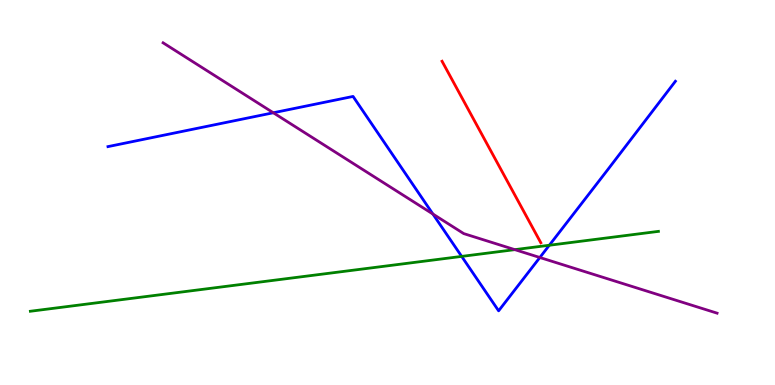[{'lines': ['blue', 'red'], 'intersections': []}, {'lines': ['green', 'red'], 'intersections': []}, {'lines': ['purple', 'red'], 'intersections': []}, {'lines': ['blue', 'green'], 'intersections': [{'x': 5.96, 'y': 3.34}, {'x': 7.09, 'y': 3.63}]}, {'lines': ['blue', 'purple'], 'intersections': [{'x': 3.53, 'y': 7.07}, {'x': 5.59, 'y': 4.44}, {'x': 6.97, 'y': 3.31}]}, {'lines': ['green', 'purple'], 'intersections': [{'x': 6.64, 'y': 3.52}]}]